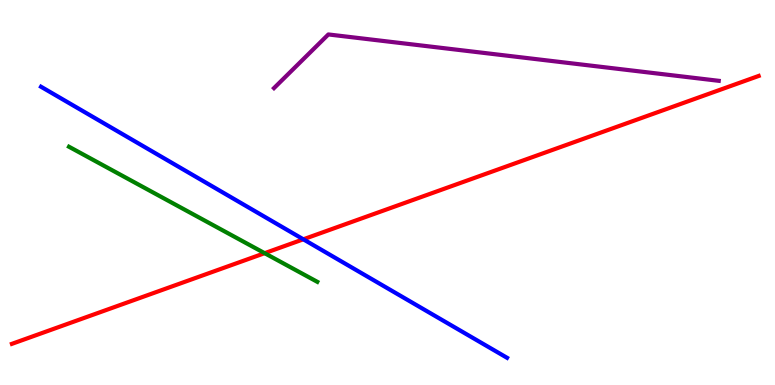[{'lines': ['blue', 'red'], 'intersections': [{'x': 3.91, 'y': 3.78}]}, {'lines': ['green', 'red'], 'intersections': [{'x': 3.41, 'y': 3.42}]}, {'lines': ['purple', 'red'], 'intersections': []}, {'lines': ['blue', 'green'], 'intersections': []}, {'lines': ['blue', 'purple'], 'intersections': []}, {'lines': ['green', 'purple'], 'intersections': []}]